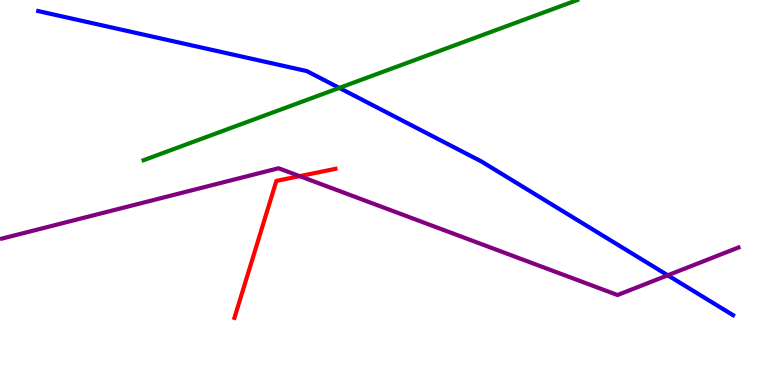[{'lines': ['blue', 'red'], 'intersections': []}, {'lines': ['green', 'red'], 'intersections': []}, {'lines': ['purple', 'red'], 'intersections': [{'x': 3.87, 'y': 5.42}]}, {'lines': ['blue', 'green'], 'intersections': [{'x': 4.38, 'y': 7.72}]}, {'lines': ['blue', 'purple'], 'intersections': [{'x': 8.62, 'y': 2.85}]}, {'lines': ['green', 'purple'], 'intersections': []}]